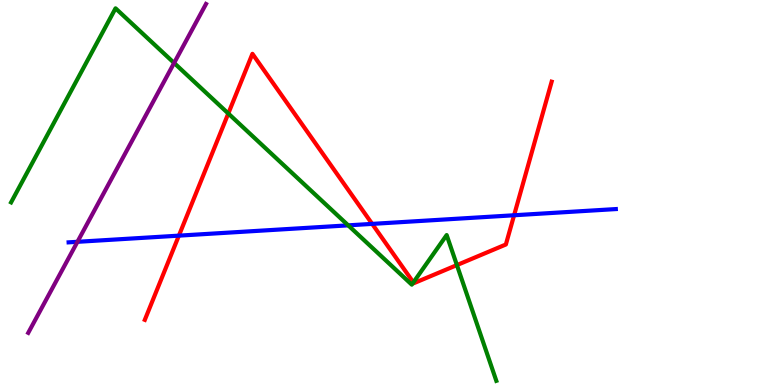[{'lines': ['blue', 'red'], 'intersections': [{'x': 2.31, 'y': 3.88}, {'x': 4.8, 'y': 4.18}, {'x': 6.63, 'y': 4.41}]}, {'lines': ['green', 'red'], 'intersections': [{'x': 2.95, 'y': 7.05}, {'x': 5.33, 'y': 2.66}, {'x': 5.9, 'y': 3.11}]}, {'lines': ['purple', 'red'], 'intersections': []}, {'lines': ['blue', 'green'], 'intersections': [{'x': 4.49, 'y': 4.15}]}, {'lines': ['blue', 'purple'], 'intersections': [{'x': 0.999, 'y': 3.72}]}, {'lines': ['green', 'purple'], 'intersections': [{'x': 2.25, 'y': 8.36}]}]